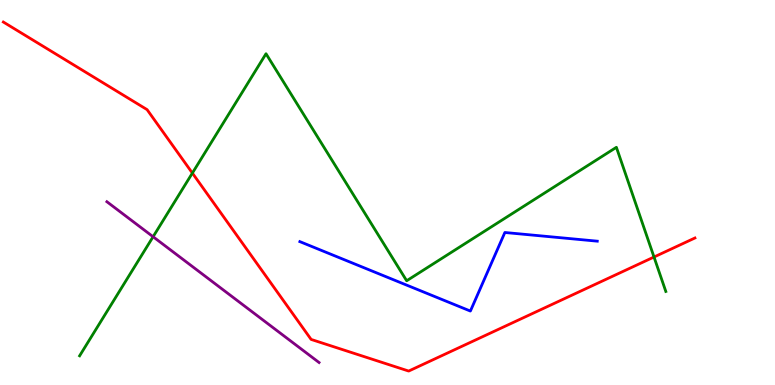[{'lines': ['blue', 'red'], 'intersections': []}, {'lines': ['green', 'red'], 'intersections': [{'x': 2.48, 'y': 5.5}, {'x': 8.44, 'y': 3.32}]}, {'lines': ['purple', 'red'], 'intersections': []}, {'lines': ['blue', 'green'], 'intersections': []}, {'lines': ['blue', 'purple'], 'intersections': []}, {'lines': ['green', 'purple'], 'intersections': [{'x': 1.98, 'y': 3.85}]}]